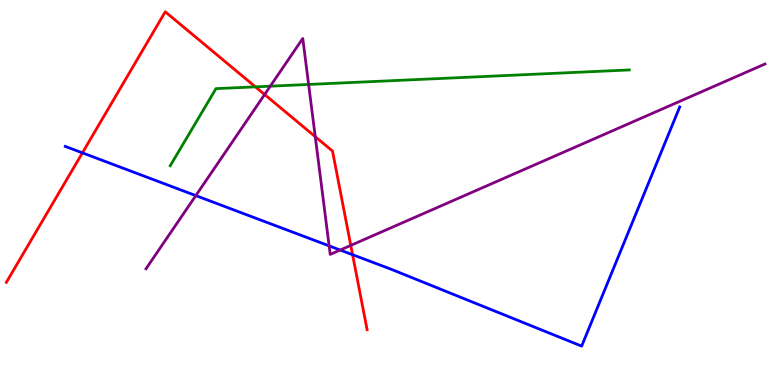[{'lines': ['blue', 'red'], 'intersections': [{'x': 1.06, 'y': 6.03}, {'x': 4.55, 'y': 3.38}]}, {'lines': ['green', 'red'], 'intersections': [{'x': 3.3, 'y': 7.74}]}, {'lines': ['purple', 'red'], 'intersections': [{'x': 3.41, 'y': 7.55}, {'x': 4.07, 'y': 6.45}, {'x': 4.53, 'y': 3.63}]}, {'lines': ['blue', 'green'], 'intersections': []}, {'lines': ['blue', 'purple'], 'intersections': [{'x': 2.53, 'y': 4.92}, {'x': 4.25, 'y': 3.61}, {'x': 4.39, 'y': 3.51}]}, {'lines': ['green', 'purple'], 'intersections': [{'x': 3.49, 'y': 7.76}, {'x': 3.98, 'y': 7.81}]}]